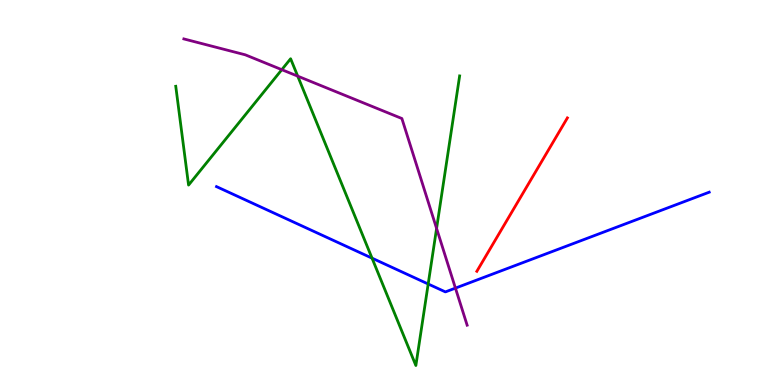[{'lines': ['blue', 'red'], 'intersections': []}, {'lines': ['green', 'red'], 'intersections': []}, {'lines': ['purple', 'red'], 'intersections': []}, {'lines': ['blue', 'green'], 'intersections': [{'x': 4.8, 'y': 3.29}, {'x': 5.52, 'y': 2.62}]}, {'lines': ['blue', 'purple'], 'intersections': [{'x': 5.88, 'y': 2.52}]}, {'lines': ['green', 'purple'], 'intersections': [{'x': 3.64, 'y': 8.19}, {'x': 3.84, 'y': 8.02}, {'x': 5.63, 'y': 4.07}]}]